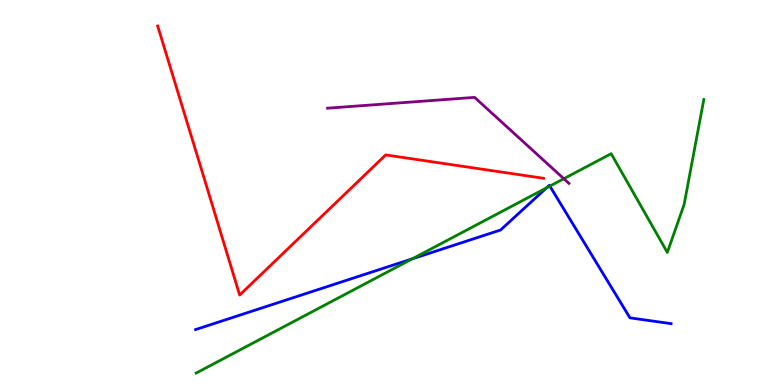[{'lines': ['blue', 'red'], 'intersections': []}, {'lines': ['green', 'red'], 'intersections': []}, {'lines': ['purple', 'red'], 'intersections': []}, {'lines': ['blue', 'green'], 'intersections': [{'x': 5.32, 'y': 3.28}, {'x': 7.05, 'y': 5.12}, {'x': 7.09, 'y': 5.17}]}, {'lines': ['blue', 'purple'], 'intersections': []}, {'lines': ['green', 'purple'], 'intersections': [{'x': 7.28, 'y': 5.36}]}]